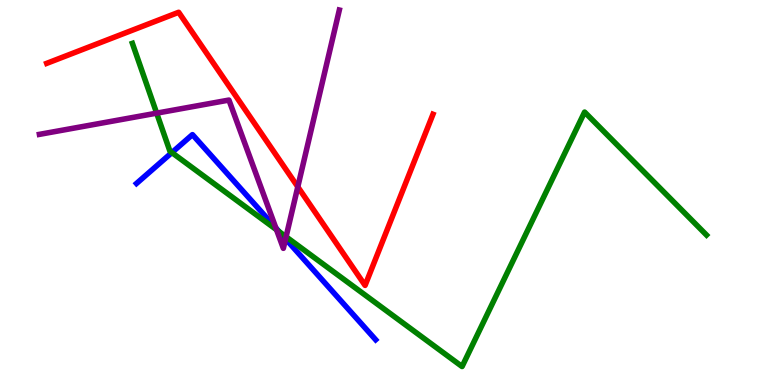[{'lines': ['blue', 'red'], 'intersections': []}, {'lines': ['green', 'red'], 'intersections': []}, {'lines': ['purple', 'red'], 'intersections': [{'x': 3.84, 'y': 5.15}]}, {'lines': ['blue', 'green'], 'intersections': [{'x': 2.22, 'y': 6.04}, {'x': 3.6, 'y': 3.98}]}, {'lines': ['blue', 'purple'], 'intersections': [{'x': 3.56, 'y': 4.08}, {'x': 3.68, 'y': 3.8}]}, {'lines': ['green', 'purple'], 'intersections': [{'x': 2.02, 'y': 7.06}, {'x': 3.57, 'y': 4.03}, {'x': 3.69, 'y': 3.85}]}]